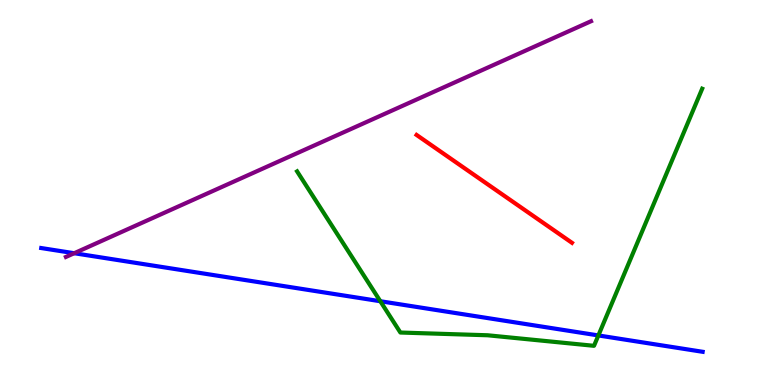[{'lines': ['blue', 'red'], 'intersections': []}, {'lines': ['green', 'red'], 'intersections': []}, {'lines': ['purple', 'red'], 'intersections': []}, {'lines': ['blue', 'green'], 'intersections': [{'x': 4.91, 'y': 2.18}, {'x': 7.72, 'y': 1.29}]}, {'lines': ['blue', 'purple'], 'intersections': [{'x': 0.958, 'y': 3.42}]}, {'lines': ['green', 'purple'], 'intersections': []}]